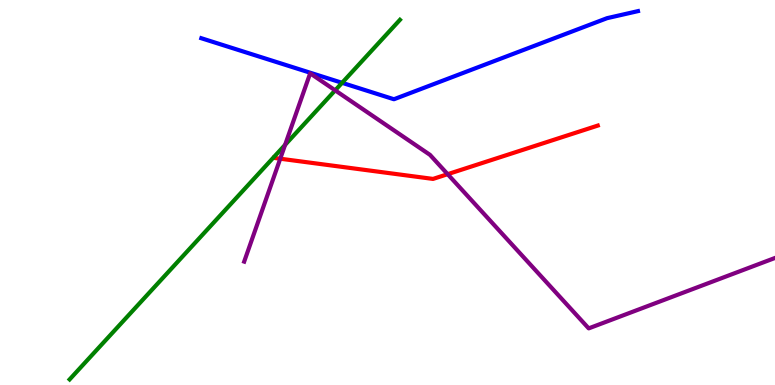[{'lines': ['blue', 'red'], 'intersections': []}, {'lines': ['green', 'red'], 'intersections': []}, {'lines': ['purple', 'red'], 'intersections': [{'x': 3.62, 'y': 5.88}, {'x': 5.78, 'y': 5.48}]}, {'lines': ['blue', 'green'], 'intersections': [{'x': 4.41, 'y': 7.85}]}, {'lines': ['blue', 'purple'], 'intersections': []}, {'lines': ['green', 'purple'], 'intersections': [{'x': 3.68, 'y': 6.24}, {'x': 4.32, 'y': 7.65}]}]